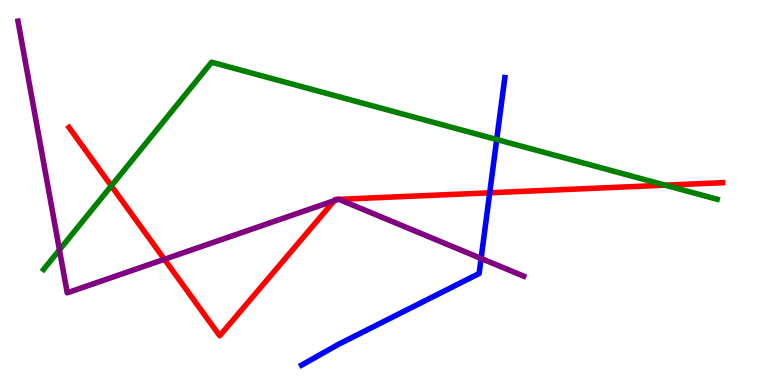[{'lines': ['blue', 'red'], 'intersections': [{'x': 6.32, 'y': 4.99}]}, {'lines': ['green', 'red'], 'intersections': [{'x': 1.44, 'y': 5.17}, {'x': 8.58, 'y': 5.19}]}, {'lines': ['purple', 'red'], 'intersections': [{'x': 2.12, 'y': 3.27}, {'x': 4.31, 'y': 4.79}, {'x': 4.36, 'y': 4.82}, {'x': 4.37, 'y': 4.82}]}, {'lines': ['blue', 'green'], 'intersections': [{'x': 6.41, 'y': 6.38}]}, {'lines': ['blue', 'purple'], 'intersections': [{'x': 6.21, 'y': 3.29}]}, {'lines': ['green', 'purple'], 'intersections': [{'x': 0.767, 'y': 3.51}]}]